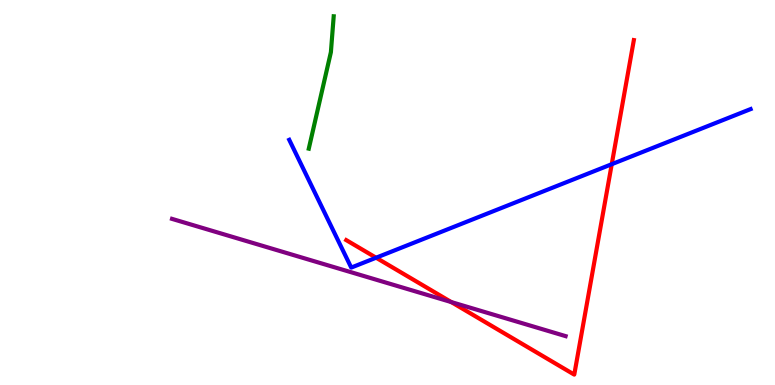[{'lines': ['blue', 'red'], 'intersections': [{'x': 4.85, 'y': 3.31}, {'x': 7.89, 'y': 5.73}]}, {'lines': ['green', 'red'], 'intersections': []}, {'lines': ['purple', 'red'], 'intersections': [{'x': 5.82, 'y': 2.15}]}, {'lines': ['blue', 'green'], 'intersections': []}, {'lines': ['blue', 'purple'], 'intersections': []}, {'lines': ['green', 'purple'], 'intersections': []}]